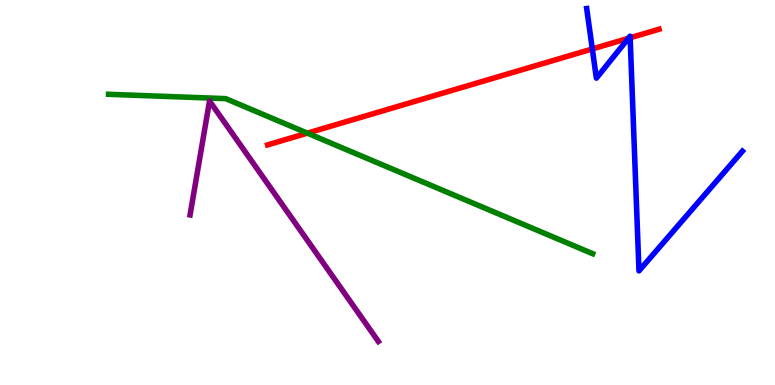[{'lines': ['blue', 'red'], 'intersections': [{'x': 7.64, 'y': 8.73}, {'x': 8.11, 'y': 9.01}, {'x': 8.13, 'y': 9.02}]}, {'lines': ['green', 'red'], 'intersections': [{'x': 3.97, 'y': 6.54}]}, {'lines': ['purple', 'red'], 'intersections': []}, {'lines': ['blue', 'green'], 'intersections': []}, {'lines': ['blue', 'purple'], 'intersections': []}, {'lines': ['green', 'purple'], 'intersections': []}]